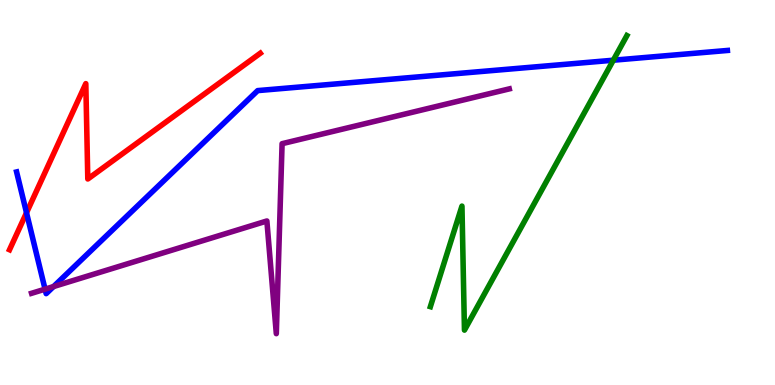[{'lines': ['blue', 'red'], 'intersections': [{'x': 0.342, 'y': 4.47}]}, {'lines': ['green', 'red'], 'intersections': []}, {'lines': ['purple', 'red'], 'intersections': []}, {'lines': ['blue', 'green'], 'intersections': [{'x': 7.91, 'y': 8.44}]}, {'lines': ['blue', 'purple'], 'intersections': [{'x': 0.581, 'y': 2.49}, {'x': 0.691, 'y': 2.56}]}, {'lines': ['green', 'purple'], 'intersections': []}]